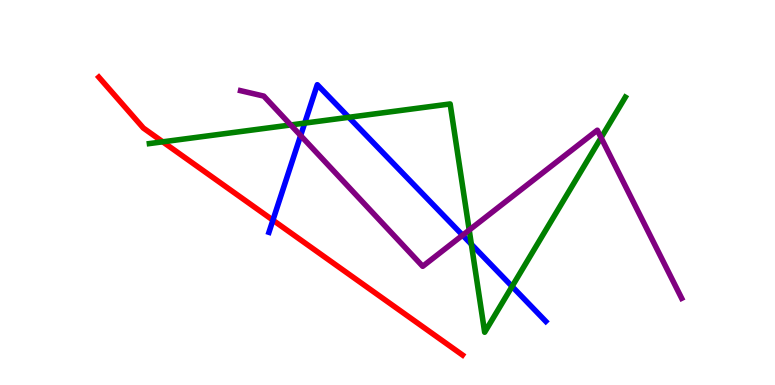[{'lines': ['blue', 'red'], 'intersections': [{'x': 3.52, 'y': 4.28}]}, {'lines': ['green', 'red'], 'intersections': [{'x': 2.1, 'y': 6.32}]}, {'lines': ['purple', 'red'], 'intersections': []}, {'lines': ['blue', 'green'], 'intersections': [{'x': 3.93, 'y': 6.8}, {'x': 4.5, 'y': 6.95}, {'x': 6.08, 'y': 3.65}, {'x': 6.61, 'y': 2.56}]}, {'lines': ['blue', 'purple'], 'intersections': [{'x': 3.88, 'y': 6.48}, {'x': 5.97, 'y': 3.89}]}, {'lines': ['green', 'purple'], 'intersections': [{'x': 3.75, 'y': 6.75}, {'x': 6.05, 'y': 4.02}, {'x': 7.76, 'y': 6.42}]}]